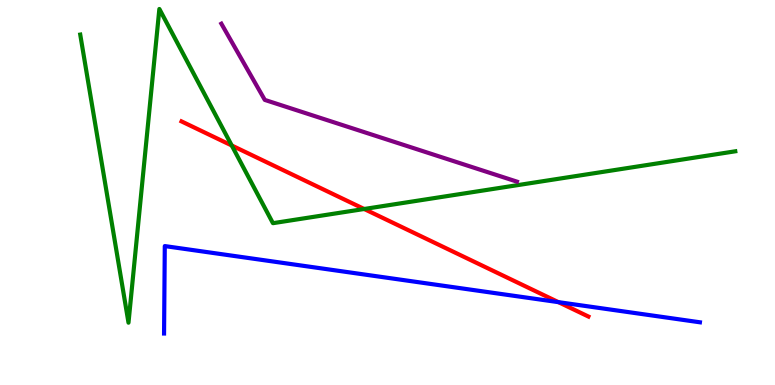[{'lines': ['blue', 'red'], 'intersections': [{'x': 7.21, 'y': 2.15}]}, {'lines': ['green', 'red'], 'intersections': [{'x': 2.99, 'y': 6.22}, {'x': 4.7, 'y': 4.57}]}, {'lines': ['purple', 'red'], 'intersections': []}, {'lines': ['blue', 'green'], 'intersections': []}, {'lines': ['blue', 'purple'], 'intersections': []}, {'lines': ['green', 'purple'], 'intersections': []}]